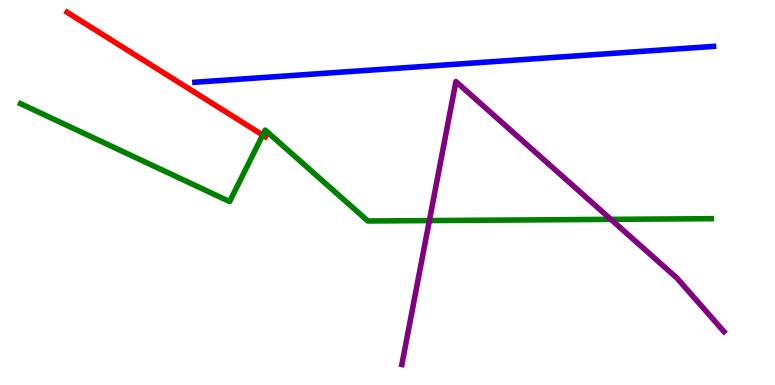[{'lines': ['blue', 'red'], 'intersections': []}, {'lines': ['green', 'red'], 'intersections': [{'x': 3.39, 'y': 6.49}]}, {'lines': ['purple', 'red'], 'intersections': []}, {'lines': ['blue', 'green'], 'intersections': []}, {'lines': ['blue', 'purple'], 'intersections': []}, {'lines': ['green', 'purple'], 'intersections': [{'x': 5.54, 'y': 4.27}, {'x': 7.88, 'y': 4.3}]}]